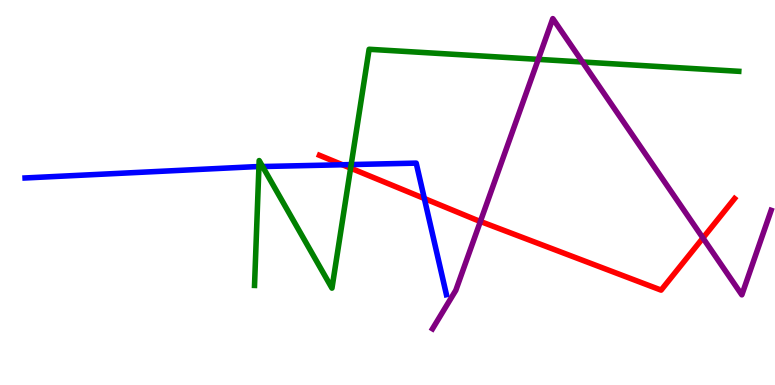[{'lines': ['blue', 'red'], 'intersections': [{'x': 4.42, 'y': 5.72}, {'x': 5.48, 'y': 4.84}]}, {'lines': ['green', 'red'], 'intersections': [{'x': 4.52, 'y': 5.63}]}, {'lines': ['purple', 'red'], 'intersections': [{'x': 6.2, 'y': 4.25}, {'x': 9.07, 'y': 3.82}]}, {'lines': ['blue', 'green'], 'intersections': [{'x': 3.34, 'y': 5.67}, {'x': 3.39, 'y': 5.67}, {'x': 4.53, 'y': 5.73}]}, {'lines': ['blue', 'purple'], 'intersections': []}, {'lines': ['green', 'purple'], 'intersections': [{'x': 6.95, 'y': 8.46}, {'x': 7.52, 'y': 8.39}]}]